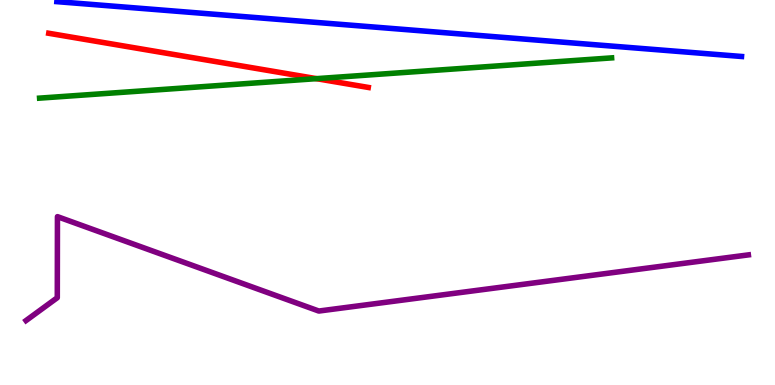[{'lines': ['blue', 'red'], 'intersections': []}, {'lines': ['green', 'red'], 'intersections': [{'x': 4.08, 'y': 7.96}]}, {'lines': ['purple', 'red'], 'intersections': []}, {'lines': ['blue', 'green'], 'intersections': []}, {'lines': ['blue', 'purple'], 'intersections': []}, {'lines': ['green', 'purple'], 'intersections': []}]